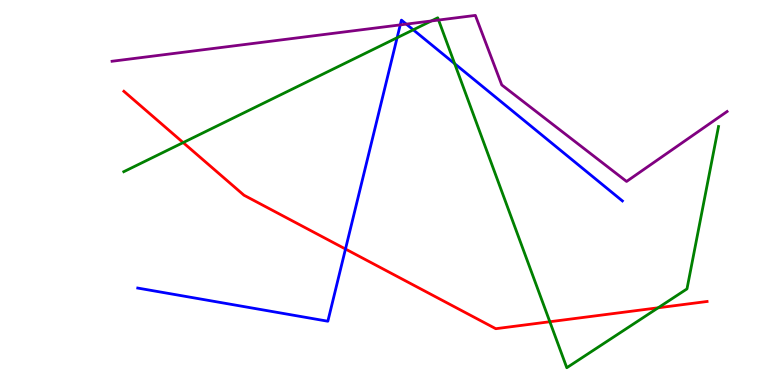[{'lines': ['blue', 'red'], 'intersections': [{'x': 4.46, 'y': 3.53}]}, {'lines': ['green', 'red'], 'intersections': [{'x': 2.36, 'y': 6.3}, {'x': 7.09, 'y': 1.64}, {'x': 8.49, 'y': 2.01}]}, {'lines': ['purple', 'red'], 'intersections': []}, {'lines': ['blue', 'green'], 'intersections': [{'x': 5.12, 'y': 9.02}, {'x': 5.33, 'y': 9.23}, {'x': 5.87, 'y': 8.35}]}, {'lines': ['blue', 'purple'], 'intersections': [{'x': 5.16, 'y': 9.35}, {'x': 5.24, 'y': 9.37}]}, {'lines': ['green', 'purple'], 'intersections': [{'x': 5.57, 'y': 9.46}, {'x': 5.66, 'y': 9.48}]}]